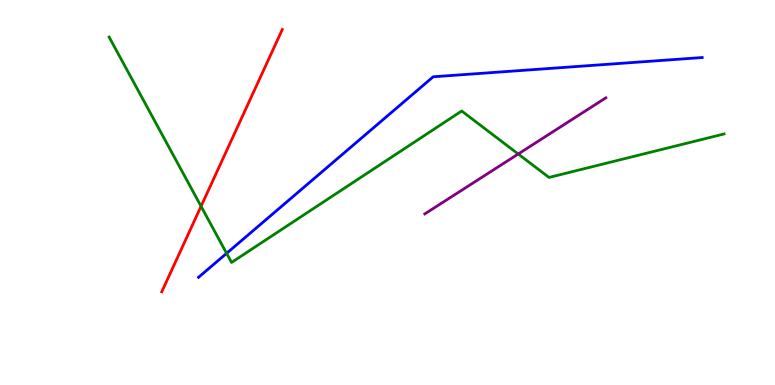[{'lines': ['blue', 'red'], 'intersections': []}, {'lines': ['green', 'red'], 'intersections': [{'x': 2.59, 'y': 4.64}]}, {'lines': ['purple', 'red'], 'intersections': []}, {'lines': ['blue', 'green'], 'intersections': [{'x': 2.92, 'y': 3.42}]}, {'lines': ['blue', 'purple'], 'intersections': []}, {'lines': ['green', 'purple'], 'intersections': [{'x': 6.69, 'y': 6.0}]}]